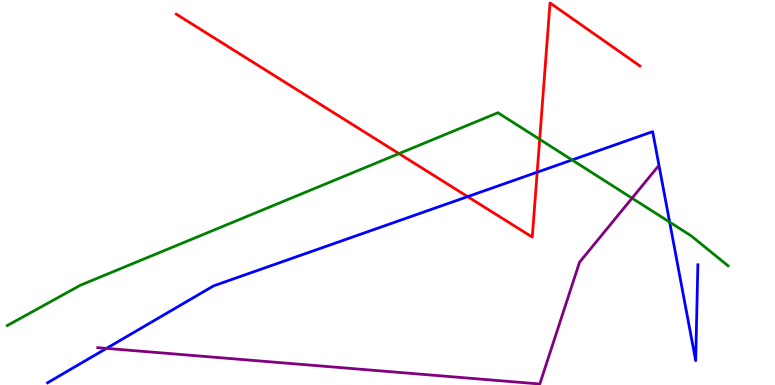[{'lines': ['blue', 'red'], 'intersections': [{'x': 6.03, 'y': 4.89}, {'x': 6.93, 'y': 5.53}]}, {'lines': ['green', 'red'], 'intersections': [{'x': 5.15, 'y': 6.01}, {'x': 6.96, 'y': 6.38}]}, {'lines': ['purple', 'red'], 'intersections': []}, {'lines': ['blue', 'green'], 'intersections': [{'x': 7.38, 'y': 5.85}, {'x': 8.64, 'y': 4.23}]}, {'lines': ['blue', 'purple'], 'intersections': [{'x': 1.37, 'y': 0.951}]}, {'lines': ['green', 'purple'], 'intersections': [{'x': 8.16, 'y': 4.85}]}]